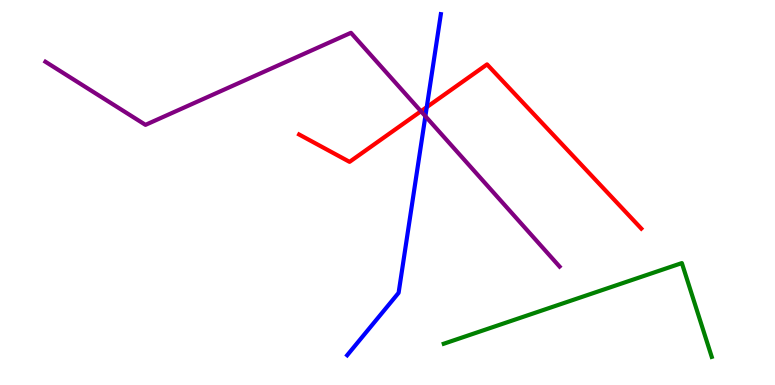[{'lines': ['blue', 'red'], 'intersections': [{'x': 5.51, 'y': 7.22}]}, {'lines': ['green', 'red'], 'intersections': []}, {'lines': ['purple', 'red'], 'intersections': [{'x': 5.43, 'y': 7.11}]}, {'lines': ['blue', 'green'], 'intersections': []}, {'lines': ['blue', 'purple'], 'intersections': [{'x': 5.49, 'y': 6.98}]}, {'lines': ['green', 'purple'], 'intersections': []}]